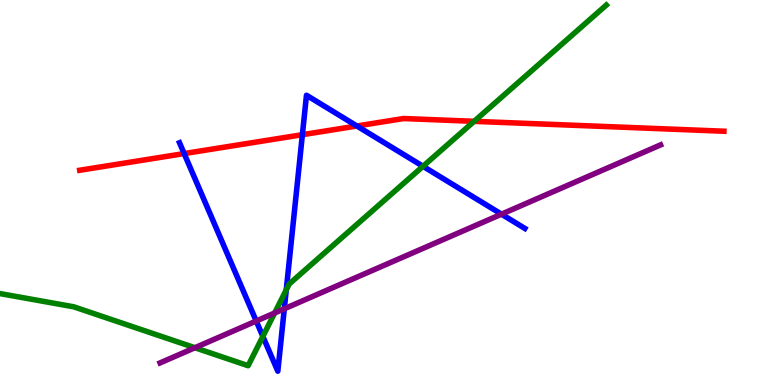[{'lines': ['blue', 'red'], 'intersections': [{'x': 2.38, 'y': 6.01}, {'x': 3.9, 'y': 6.5}, {'x': 4.6, 'y': 6.73}]}, {'lines': ['green', 'red'], 'intersections': [{'x': 6.12, 'y': 6.85}]}, {'lines': ['purple', 'red'], 'intersections': []}, {'lines': ['blue', 'green'], 'intersections': [{'x': 3.39, 'y': 1.26}, {'x': 3.69, 'y': 2.47}, {'x': 5.46, 'y': 5.68}]}, {'lines': ['blue', 'purple'], 'intersections': [{'x': 3.31, 'y': 1.66}, {'x': 3.67, 'y': 1.98}, {'x': 6.47, 'y': 4.44}]}, {'lines': ['green', 'purple'], 'intersections': [{'x': 2.51, 'y': 0.968}, {'x': 3.54, 'y': 1.87}]}]